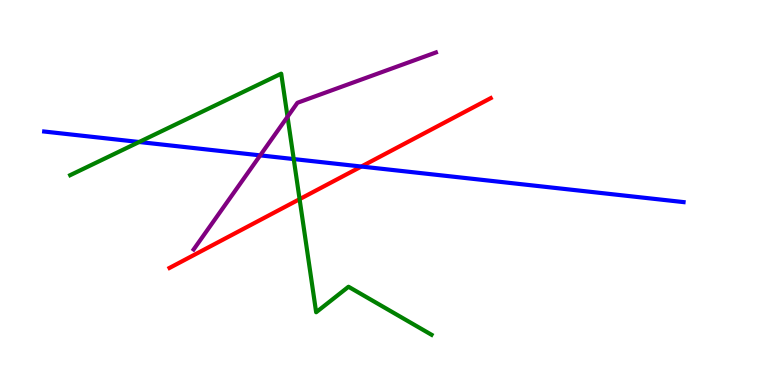[{'lines': ['blue', 'red'], 'intersections': [{'x': 4.66, 'y': 5.67}]}, {'lines': ['green', 'red'], 'intersections': [{'x': 3.87, 'y': 4.83}]}, {'lines': ['purple', 'red'], 'intersections': []}, {'lines': ['blue', 'green'], 'intersections': [{'x': 1.8, 'y': 6.31}, {'x': 3.79, 'y': 5.87}]}, {'lines': ['blue', 'purple'], 'intersections': [{'x': 3.36, 'y': 5.96}]}, {'lines': ['green', 'purple'], 'intersections': [{'x': 3.71, 'y': 6.97}]}]